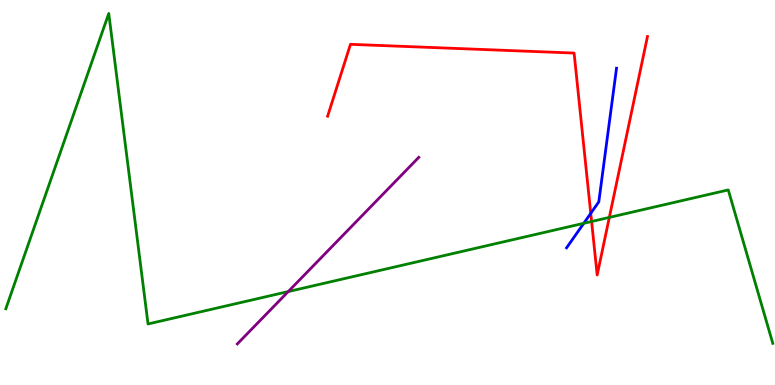[{'lines': ['blue', 'red'], 'intersections': [{'x': 7.62, 'y': 4.46}]}, {'lines': ['green', 'red'], 'intersections': [{'x': 7.63, 'y': 4.25}, {'x': 7.86, 'y': 4.35}]}, {'lines': ['purple', 'red'], 'intersections': []}, {'lines': ['blue', 'green'], 'intersections': [{'x': 7.53, 'y': 4.2}]}, {'lines': ['blue', 'purple'], 'intersections': []}, {'lines': ['green', 'purple'], 'intersections': [{'x': 3.72, 'y': 2.43}]}]